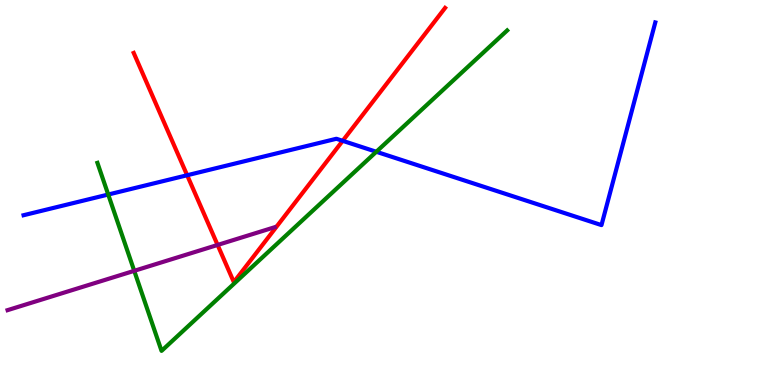[{'lines': ['blue', 'red'], 'intersections': [{'x': 2.41, 'y': 5.45}, {'x': 4.42, 'y': 6.34}]}, {'lines': ['green', 'red'], 'intersections': []}, {'lines': ['purple', 'red'], 'intersections': [{'x': 2.81, 'y': 3.64}]}, {'lines': ['blue', 'green'], 'intersections': [{'x': 1.4, 'y': 4.95}, {'x': 4.86, 'y': 6.06}]}, {'lines': ['blue', 'purple'], 'intersections': []}, {'lines': ['green', 'purple'], 'intersections': [{'x': 1.73, 'y': 2.97}]}]